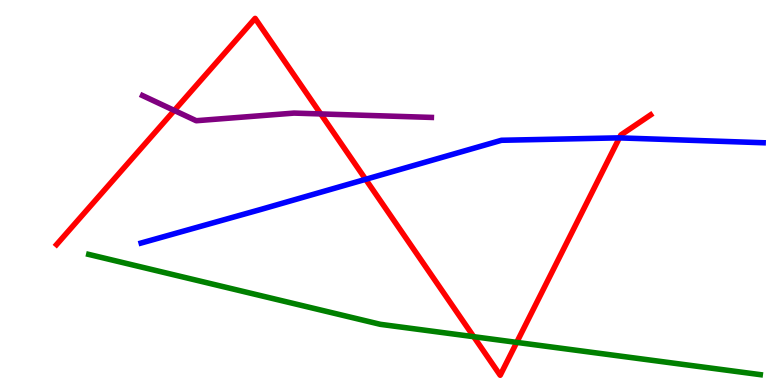[{'lines': ['blue', 'red'], 'intersections': [{'x': 4.72, 'y': 5.34}, {'x': 7.99, 'y': 6.42}]}, {'lines': ['green', 'red'], 'intersections': [{'x': 6.11, 'y': 1.25}, {'x': 6.67, 'y': 1.11}]}, {'lines': ['purple', 'red'], 'intersections': [{'x': 2.25, 'y': 7.13}, {'x': 4.14, 'y': 7.04}]}, {'lines': ['blue', 'green'], 'intersections': []}, {'lines': ['blue', 'purple'], 'intersections': []}, {'lines': ['green', 'purple'], 'intersections': []}]